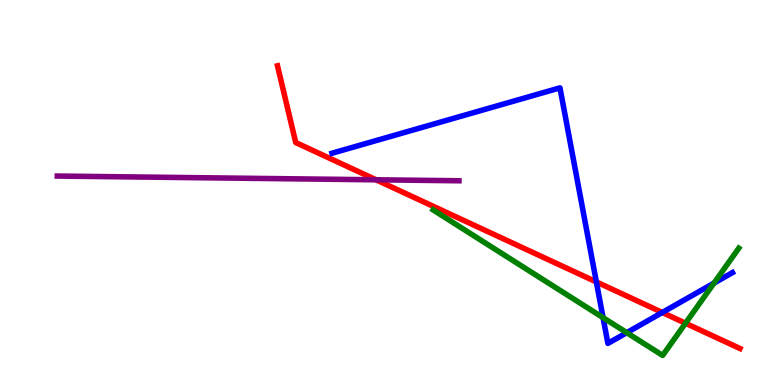[{'lines': ['blue', 'red'], 'intersections': [{'x': 7.69, 'y': 2.68}, {'x': 8.55, 'y': 1.88}]}, {'lines': ['green', 'red'], 'intersections': [{'x': 8.85, 'y': 1.6}]}, {'lines': ['purple', 'red'], 'intersections': [{'x': 4.85, 'y': 5.33}]}, {'lines': ['blue', 'green'], 'intersections': [{'x': 7.78, 'y': 1.75}, {'x': 8.09, 'y': 1.36}, {'x': 9.21, 'y': 2.65}]}, {'lines': ['blue', 'purple'], 'intersections': []}, {'lines': ['green', 'purple'], 'intersections': []}]